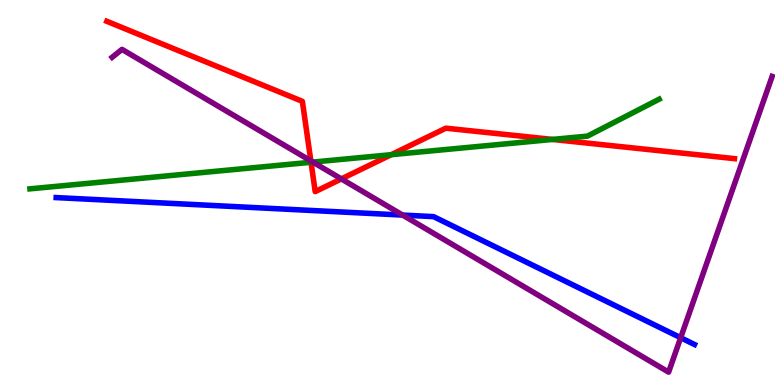[{'lines': ['blue', 'red'], 'intersections': []}, {'lines': ['green', 'red'], 'intersections': [{'x': 4.01, 'y': 5.79}, {'x': 5.05, 'y': 5.98}, {'x': 7.13, 'y': 6.38}]}, {'lines': ['purple', 'red'], 'intersections': [{'x': 4.01, 'y': 5.82}, {'x': 4.4, 'y': 5.35}]}, {'lines': ['blue', 'green'], 'intersections': []}, {'lines': ['blue', 'purple'], 'intersections': [{'x': 5.2, 'y': 4.41}, {'x': 8.78, 'y': 1.23}]}, {'lines': ['green', 'purple'], 'intersections': [{'x': 4.04, 'y': 5.79}]}]